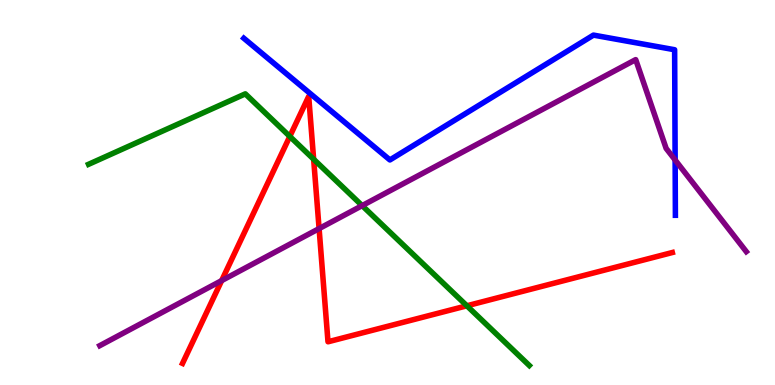[{'lines': ['blue', 'red'], 'intersections': []}, {'lines': ['green', 'red'], 'intersections': [{'x': 3.74, 'y': 6.46}, {'x': 4.05, 'y': 5.86}, {'x': 6.02, 'y': 2.06}]}, {'lines': ['purple', 'red'], 'intersections': [{'x': 2.86, 'y': 2.71}, {'x': 4.12, 'y': 4.06}]}, {'lines': ['blue', 'green'], 'intersections': []}, {'lines': ['blue', 'purple'], 'intersections': [{'x': 8.71, 'y': 5.84}]}, {'lines': ['green', 'purple'], 'intersections': [{'x': 4.67, 'y': 4.66}]}]